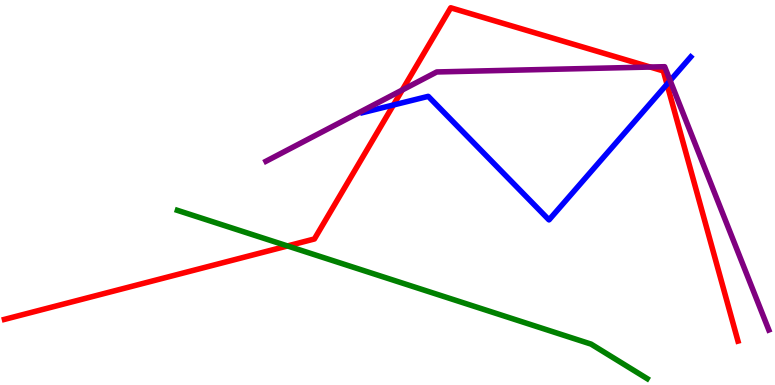[{'lines': ['blue', 'red'], 'intersections': [{'x': 5.08, 'y': 7.27}, {'x': 8.61, 'y': 7.81}]}, {'lines': ['green', 'red'], 'intersections': [{'x': 3.71, 'y': 3.61}]}, {'lines': ['purple', 'red'], 'intersections': [{'x': 5.19, 'y': 7.66}, {'x': 8.39, 'y': 8.26}]}, {'lines': ['blue', 'green'], 'intersections': []}, {'lines': ['blue', 'purple'], 'intersections': [{'x': 8.65, 'y': 7.91}]}, {'lines': ['green', 'purple'], 'intersections': []}]